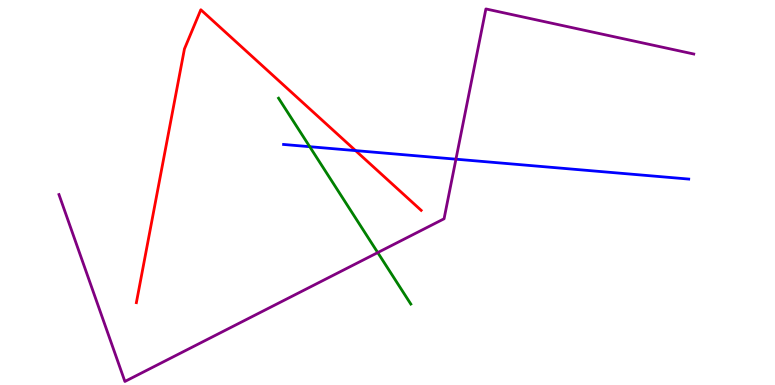[{'lines': ['blue', 'red'], 'intersections': [{'x': 4.59, 'y': 6.09}]}, {'lines': ['green', 'red'], 'intersections': []}, {'lines': ['purple', 'red'], 'intersections': []}, {'lines': ['blue', 'green'], 'intersections': [{'x': 4.0, 'y': 6.19}]}, {'lines': ['blue', 'purple'], 'intersections': [{'x': 5.88, 'y': 5.87}]}, {'lines': ['green', 'purple'], 'intersections': [{'x': 4.87, 'y': 3.44}]}]